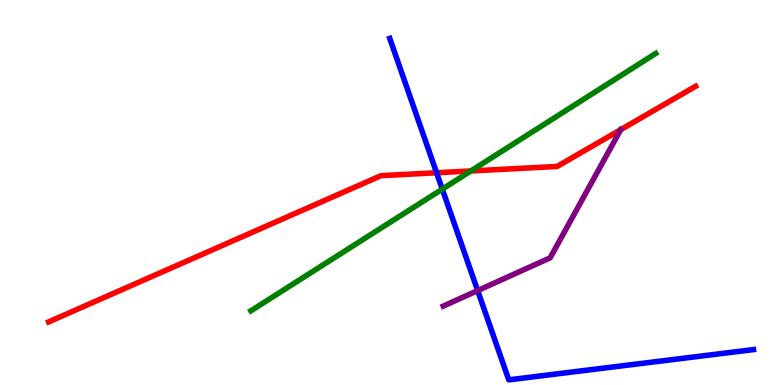[{'lines': ['blue', 'red'], 'intersections': [{'x': 5.63, 'y': 5.51}]}, {'lines': ['green', 'red'], 'intersections': [{'x': 6.08, 'y': 5.56}]}, {'lines': ['purple', 'red'], 'intersections': []}, {'lines': ['blue', 'green'], 'intersections': [{'x': 5.71, 'y': 5.09}]}, {'lines': ['blue', 'purple'], 'intersections': [{'x': 6.16, 'y': 2.45}]}, {'lines': ['green', 'purple'], 'intersections': []}]